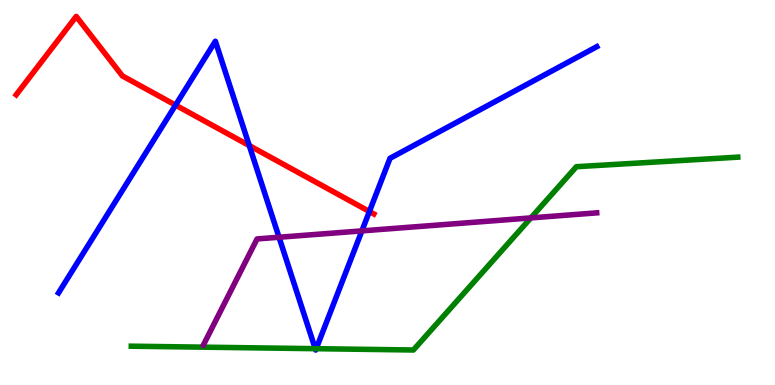[{'lines': ['blue', 'red'], 'intersections': [{'x': 2.27, 'y': 7.27}, {'x': 3.22, 'y': 6.22}, {'x': 4.77, 'y': 4.51}]}, {'lines': ['green', 'red'], 'intersections': []}, {'lines': ['purple', 'red'], 'intersections': []}, {'lines': ['blue', 'green'], 'intersections': [{'x': 4.07, 'y': 0.944}, {'x': 4.08, 'y': 0.943}]}, {'lines': ['blue', 'purple'], 'intersections': [{'x': 3.6, 'y': 3.84}, {'x': 4.67, 'y': 4.0}]}, {'lines': ['green', 'purple'], 'intersections': [{'x': 6.85, 'y': 4.34}]}]